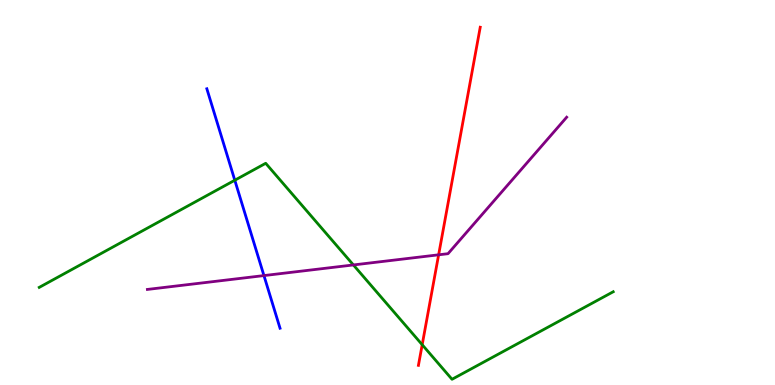[{'lines': ['blue', 'red'], 'intersections': []}, {'lines': ['green', 'red'], 'intersections': [{'x': 5.45, 'y': 1.05}]}, {'lines': ['purple', 'red'], 'intersections': [{'x': 5.66, 'y': 3.38}]}, {'lines': ['blue', 'green'], 'intersections': [{'x': 3.03, 'y': 5.32}]}, {'lines': ['blue', 'purple'], 'intersections': [{'x': 3.41, 'y': 2.84}]}, {'lines': ['green', 'purple'], 'intersections': [{'x': 4.56, 'y': 3.12}]}]